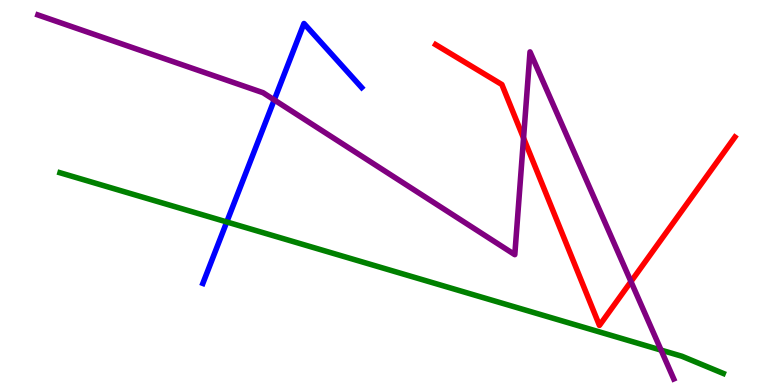[{'lines': ['blue', 'red'], 'intersections': []}, {'lines': ['green', 'red'], 'intersections': []}, {'lines': ['purple', 'red'], 'intersections': [{'x': 6.76, 'y': 6.41}, {'x': 8.14, 'y': 2.69}]}, {'lines': ['blue', 'green'], 'intersections': [{'x': 2.93, 'y': 4.23}]}, {'lines': ['blue', 'purple'], 'intersections': [{'x': 3.54, 'y': 7.4}]}, {'lines': ['green', 'purple'], 'intersections': [{'x': 8.53, 'y': 0.906}]}]